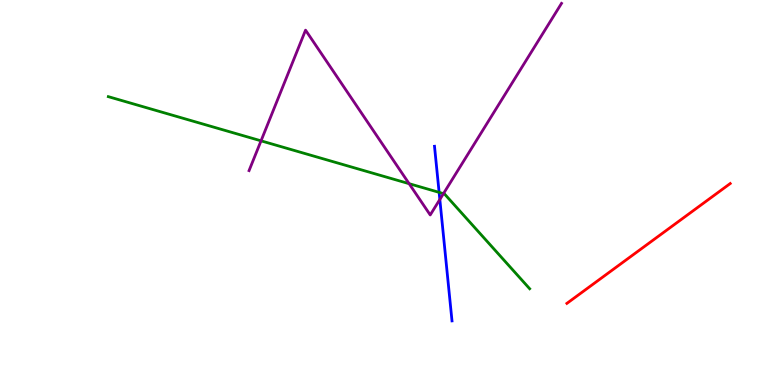[{'lines': ['blue', 'red'], 'intersections': []}, {'lines': ['green', 'red'], 'intersections': []}, {'lines': ['purple', 'red'], 'intersections': []}, {'lines': ['blue', 'green'], 'intersections': [{'x': 5.67, 'y': 5.0}]}, {'lines': ['blue', 'purple'], 'intersections': [{'x': 5.68, 'y': 4.82}]}, {'lines': ['green', 'purple'], 'intersections': [{'x': 3.37, 'y': 6.34}, {'x': 5.28, 'y': 5.23}, {'x': 5.72, 'y': 4.97}]}]